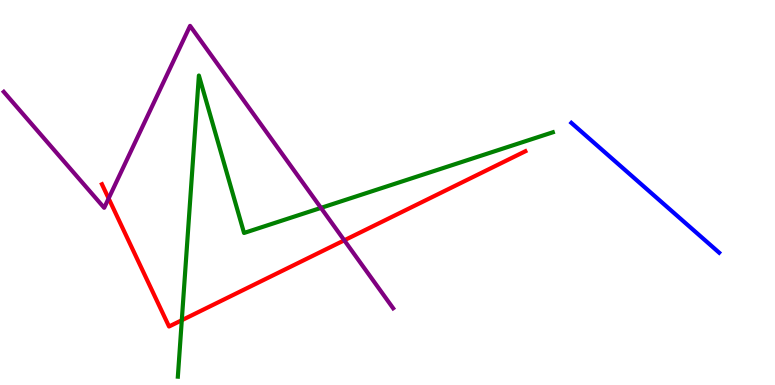[{'lines': ['blue', 'red'], 'intersections': []}, {'lines': ['green', 'red'], 'intersections': [{'x': 2.35, 'y': 1.68}]}, {'lines': ['purple', 'red'], 'intersections': [{'x': 1.4, 'y': 4.85}, {'x': 4.44, 'y': 3.76}]}, {'lines': ['blue', 'green'], 'intersections': []}, {'lines': ['blue', 'purple'], 'intersections': []}, {'lines': ['green', 'purple'], 'intersections': [{'x': 4.14, 'y': 4.6}]}]